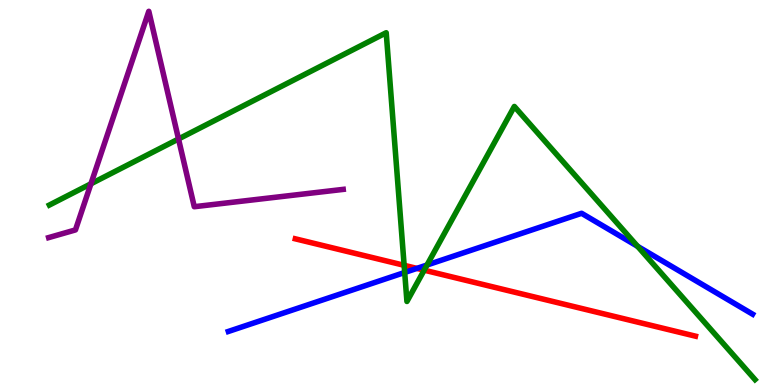[{'lines': ['blue', 'red'], 'intersections': [{'x': 5.38, 'y': 3.03}]}, {'lines': ['green', 'red'], 'intersections': [{'x': 5.21, 'y': 3.11}, {'x': 5.47, 'y': 2.98}]}, {'lines': ['purple', 'red'], 'intersections': []}, {'lines': ['blue', 'green'], 'intersections': [{'x': 5.22, 'y': 2.92}, {'x': 5.51, 'y': 3.12}, {'x': 8.23, 'y': 3.6}]}, {'lines': ['blue', 'purple'], 'intersections': []}, {'lines': ['green', 'purple'], 'intersections': [{'x': 1.17, 'y': 5.23}, {'x': 2.3, 'y': 6.39}]}]